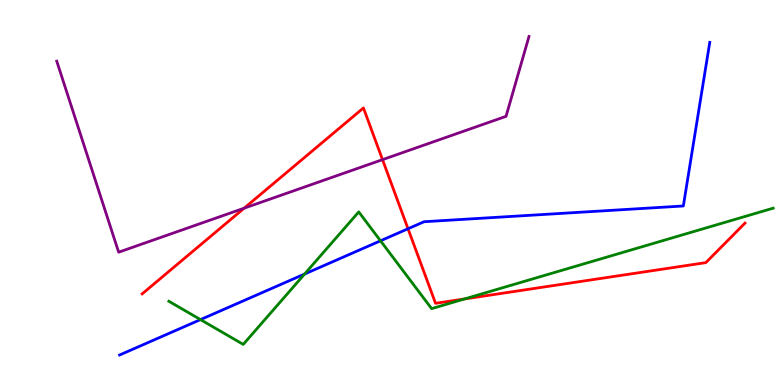[{'lines': ['blue', 'red'], 'intersections': [{'x': 5.26, 'y': 4.06}]}, {'lines': ['green', 'red'], 'intersections': [{'x': 5.99, 'y': 2.23}]}, {'lines': ['purple', 'red'], 'intersections': [{'x': 3.15, 'y': 4.59}, {'x': 4.94, 'y': 5.85}]}, {'lines': ['blue', 'green'], 'intersections': [{'x': 2.59, 'y': 1.7}, {'x': 3.93, 'y': 2.88}, {'x': 4.91, 'y': 3.75}]}, {'lines': ['blue', 'purple'], 'intersections': []}, {'lines': ['green', 'purple'], 'intersections': []}]